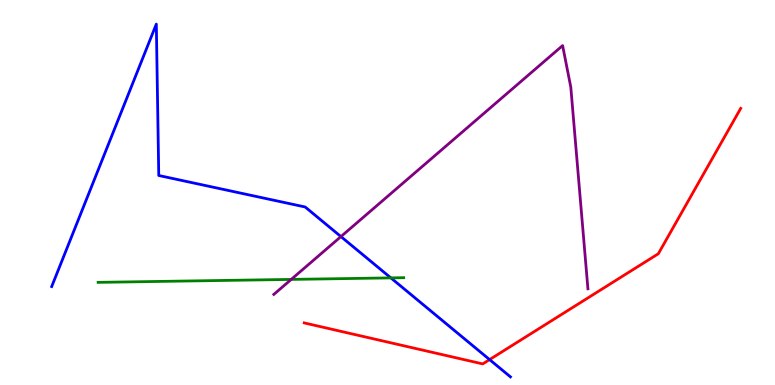[{'lines': ['blue', 'red'], 'intersections': [{'x': 6.32, 'y': 0.66}]}, {'lines': ['green', 'red'], 'intersections': []}, {'lines': ['purple', 'red'], 'intersections': []}, {'lines': ['blue', 'green'], 'intersections': [{'x': 5.04, 'y': 2.78}]}, {'lines': ['blue', 'purple'], 'intersections': [{'x': 4.4, 'y': 3.85}]}, {'lines': ['green', 'purple'], 'intersections': [{'x': 3.76, 'y': 2.74}]}]